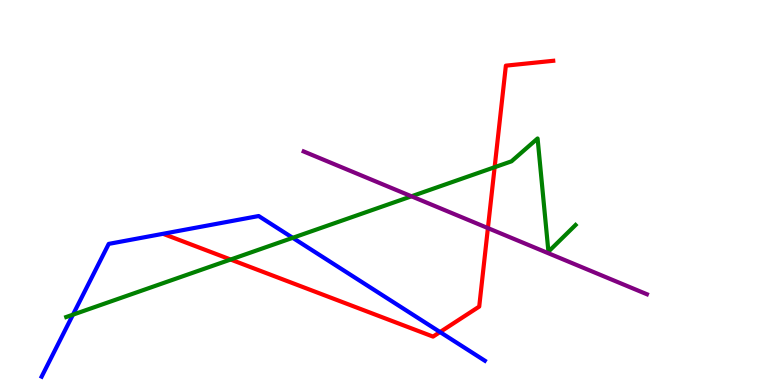[{'lines': ['blue', 'red'], 'intersections': [{'x': 5.68, 'y': 1.38}]}, {'lines': ['green', 'red'], 'intersections': [{'x': 2.98, 'y': 3.26}, {'x': 6.38, 'y': 5.66}]}, {'lines': ['purple', 'red'], 'intersections': [{'x': 6.3, 'y': 4.08}]}, {'lines': ['blue', 'green'], 'intersections': [{'x': 0.941, 'y': 1.83}, {'x': 3.78, 'y': 3.82}]}, {'lines': ['blue', 'purple'], 'intersections': []}, {'lines': ['green', 'purple'], 'intersections': [{'x': 5.31, 'y': 4.9}]}]